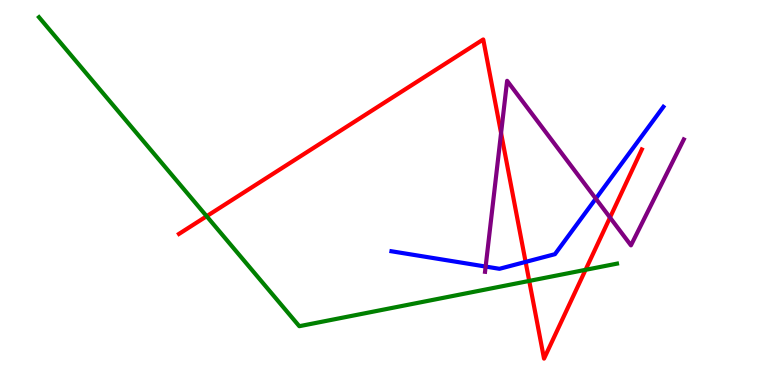[{'lines': ['blue', 'red'], 'intersections': [{'x': 6.78, 'y': 3.2}]}, {'lines': ['green', 'red'], 'intersections': [{'x': 2.67, 'y': 4.38}, {'x': 6.83, 'y': 2.7}, {'x': 7.56, 'y': 2.99}]}, {'lines': ['purple', 'red'], 'intersections': [{'x': 6.47, 'y': 6.54}, {'x': 7.87, 'y': 4.35}]}, {'lines': ['blue', 'green'], 'intersections': []}, {'lines': ['blue', 'purple'], 'intersections': [{'x': 6.27, 'y': 3.08}, {'x': 7.69, 'y': 4.84}]}, {'lines': ['green', 'purple'], 'intersections': []}]